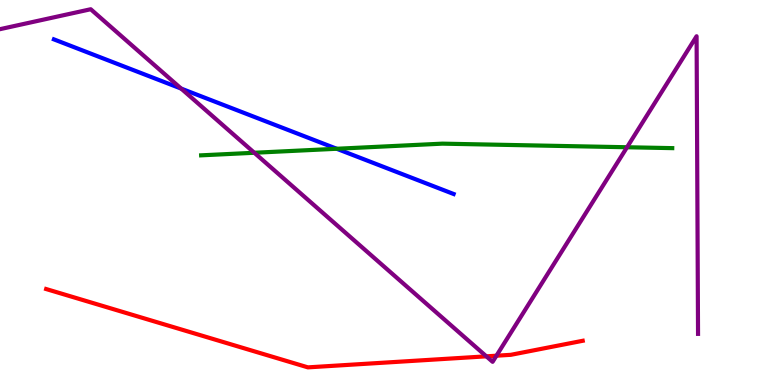[{'lines': ['blue', 'red'], 'intersections': []}, {'lines': ['green', 'red'], 'intersections': []}, {'lines': ['purple', 'red'], 'intersections': [{'x': 6.28, 'y': 0.745}, {'x': 6.41, 'y': 0.761}]}, {'lines': ['blue', 'green'], 'intersections': [{'x': 4.34, 'y': 6.14}]}, {'lines': ['blue', 'purple'], 'intersections': [{'x': 2.34, 'y': 7.7}]}, {'lines': ['green', 'purple'], 'intersections': [{'x': 3.28, 'y': 6.03}, {'x': 8.09, 'y': 6.18}]}]